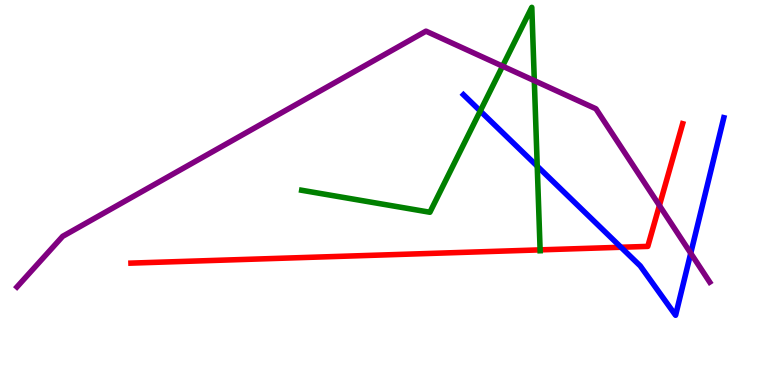[{'lines': ['blue', 'red'], 'intersections': [{'x': 8.01, 'y': 3.58}]}, {'lines': ['green', 'red'], 'intersections': [{'x': 6.97, 'y': 3.51}]}, {'lines': ['purple', 'red'], 'intersections': [{'x': 8.51, 'y': 4.66}]}, {'lines': ['blue', 'green'], 'intersections': [{'x': 6.2, 'y': 7.12}, {'x': 6.93, 'y': 5.68}]}, {'lines': ['blue', 'purple'], 'intersections': [{'x': 8.91, 'y': 3.42}]}, {'lines': ['green', 'purple'], 'intersections': [{'x': 6.48, 'y': 8.28}, {'x': 6.89, 'y': 7.91}]}]